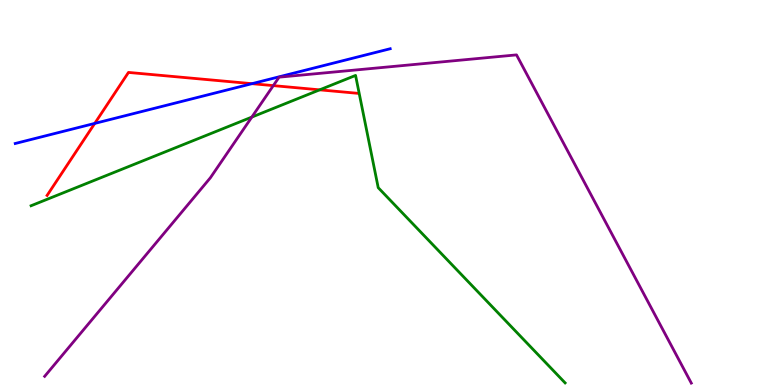[{'lines': ['blue', 'red'], 'intersections': [{'x': 1.22, 'y': 6.79}, {'x': 3.25, 'y': 7.83}]}, {'lines': ['green', 'red'], 'intersections': [{'x': 4.12, 'y': 7.67}]}, {'lines': ['purple', 'red'], 'intersections': [{'x': 3.53, 'y': 7.78}]}, {'lines': ['blue', 'green'], 'intersections': []}, {'lines': ['blue', 'purple'], 'intersections': []}, {'lines': ['green', 'purple'], 'intersections': [{'x': 3.25, 'y': 6.96}]}]